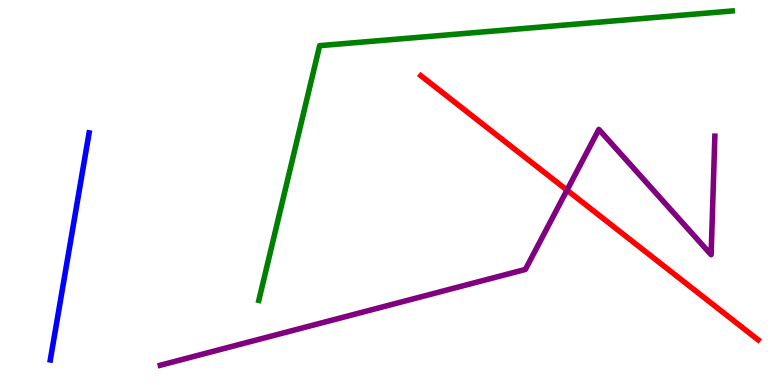[{'lines': ['blue', 'red'], 'intersections': []}, {'lines': ['green', 'red'], 'intersections': []}, {'lines': ['purple', 'red'], 'intersections': [{'x': 7.32, 'y': 5.06}]}, {'lines': ['blue', 'green'], 'intersections': []}, {'lines': ['blue', 'purple'], 'intersections': []}, {'lines': ['green', 'purple'], 'intersections': []}]